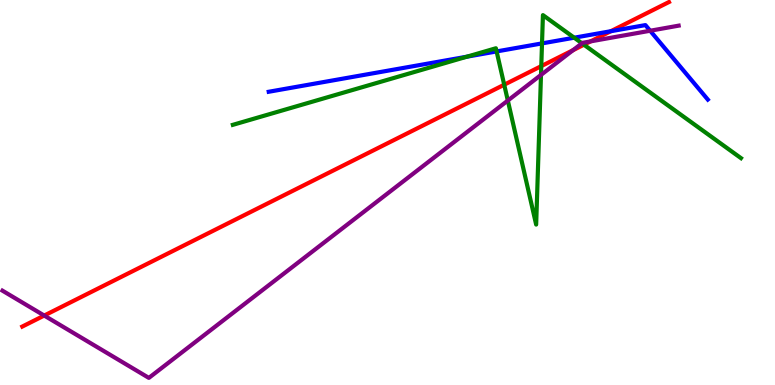[{'lines': ['blue', 'red'], 'intersections': [{'x': 7.88, 'y': 9.19}]}, {'lines': ['green', 'red'], 'intersections': [{'x': 6.51, 'y': 7.8}, {'x': 6.98, 'y': 8.28}, {'x': 7.53, 'y': 8.84}]}, {'lines': ['purple', 'red'], 'intersections': [{'x': 0.571, 'y': 1.8}, {'x': 7.39, 'y': 8.7}, {'x': 7.62, 'y': 8.93}]}, {'lines': ['blue', 'green'], 'intersections': [{'x': 6.03, 'y': 8.53}, {'x': 6.41, 'y': 8.66}, {'x': 6.99, 'y': 8.87}, {'x': 7.41, 'y': 9.02}]}, {'lines': ['blue', 'purple'], 'intersections': [{'x': 8.39, 'y': 9.2}]}, {'lines': ['green', 'purple'], 'intersections': [{'x': 6.55, 'y': 7.39}, {'x': 6.98, 'y': 8.05}, {'x': 7.51, 'y': 8.88}]}]